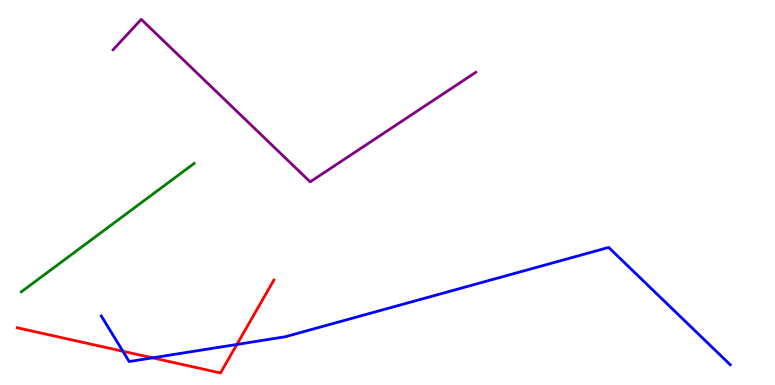[{'lines': ['blue', 'red'], 'intersections': [{'x': 1.59, 'y': 0.877}, {'x': 1.97, 'y': 0.705}, {'x': 3.06, 'y': 1.05}]}, {'lines': ['green', 'red'], 'intersections': []}, {'lines': ['purple', 'red'], 'intersections': []}, {'lines': ['blue', 'green'], 'intersections': []}, {'lines': ['blue', 'purple'], 'intersections': []}, {'lines': ['green', 'purple'], 'intersections': []}]